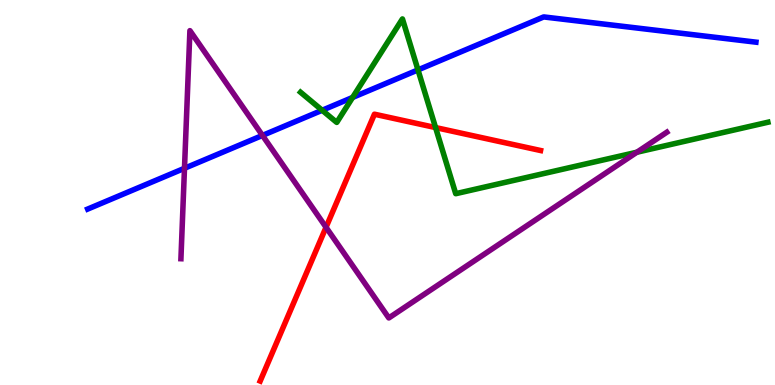[{'lines': ['blue', 'red'], 'intersections': []}, {'lines': ['green', 'red'], 'intersections': [{'x': 5.62, 'y': 6.69}]}, {'lines': ['purple', 'red'], 'intersections': [{'x': 4.21, 'y': 4.1}]}, {'lines': ['blue', 'green'], 'intersections': [{'x': 4.16, 'y': 7.14}, {'x': 4.55, 'y': 7.47}, {'x': 5.39, 'y': 8.18}]}, {'lines': ['blue', 'purple'], 'intersections': [{'x': 2.38, 'y': 5.63}, {'x': 3.39, 'y': 6.48}]}, {'lines': ['green', 'purple'], 'intersections': [{'x': 8.22, 'y': 6.05}]}]